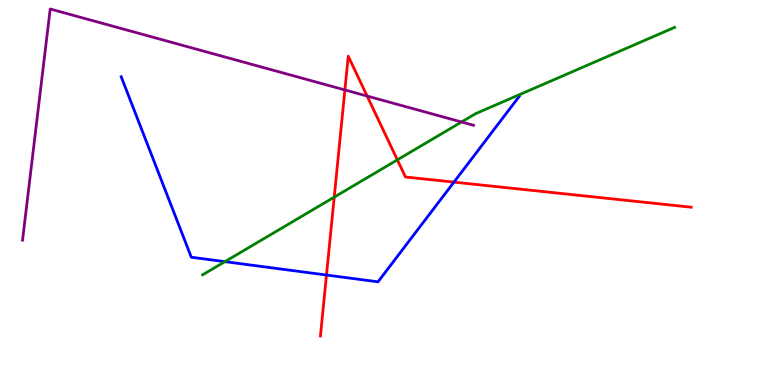[{'lines': ['blue', 'red'], 'intersections': [{'x': 4.21, 'y': 2.86}, {'x': 5.86, 'y': 5.27}]}, {'lines': ['green', 'red'], 'intersections': [{'x': 4.31, 'y': 4.88}, {'x': 5.13, 'y': 5.85}]}, {'lines': ['purple', 'red'], 'intersections': [{'x': 4.45, 'y': 7.66}, {'x': 4.74, 'y': 7.51}]}, {'lines': ['blue', 'green'], 'intersections': [{'x': 2.9, 'y': 3.2}]}, {'lines': ['blue', 'purple'], 'intersections': []}, {'lines': ['green', 'purple'], 'intersections': [{'x': 5.96, 'y': 6.83}]}]